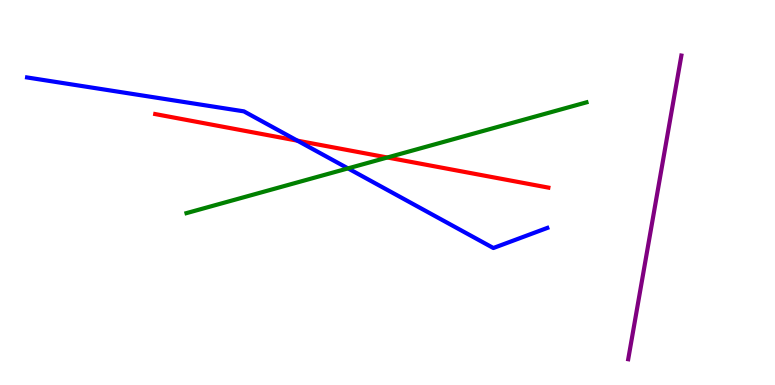[{'lines': ['blue', 'red'], 'intersections': [{'x': 3.84, 'y': 6.35}]}, {'lines': ['green', 'red'], 'intersections': [{'x': 5.0, 'y': 5.91}]}, {'lines': ['purple', 'red'], 'intersections': []}, {'lines': ['blue', 'green'], 'intersections': [{'x': 4.49, 'y': 5.63}]}, {'lines': ['blue', 'purple'], 'intersections': []}, {'lines': ['green', 'purple'], 'intersections': []}]